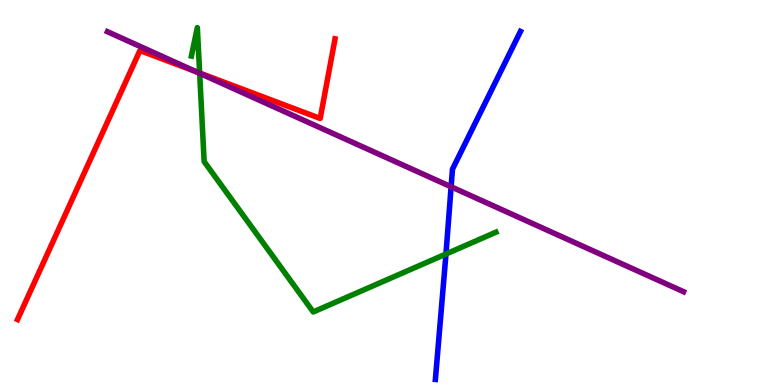[{'lines': ['blue', 'red'], 'intersections': []}, {'lines': ['green', 'red'], 'intersections': [{'x': 2.58, 'y': 8.1}]}, {'lines': ['purple', 'red'], 'intersections': [{'x': 2.53, 'y': 8.14}]}, {'lines': ['blue', 'green'], 'intersections': [{'x': 5.75, 'y': 3.4}]}, {'lines': ['blue', 'purple'], 'intersections': [{'x': 5.82, 'y': 5.15}]}, {'lines': ['green', 'purple'], 'intersections': [{'x': 2.58, 'y': 8.1}]}]